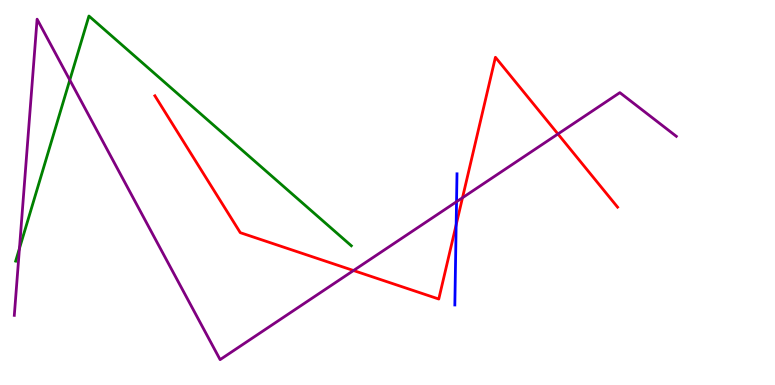[{'lines': ['blue', 'red'], 'intersections': [{'x': 5.89, 'y': 4.16}]}, {'lines': ['green', 'red'], 'intersections': []}, {'lines': ['purple', 'red'], 'intersections': [{'x': 4.56, 'y': 2.97}, {'x': 5.97, 'y': 4.86}, {'x': 7.2, 'y': 6.52}]}, {'lines': ['blue', 'green'], 'intersections': []}, {'lines': ['blue', 'purple'], 'intersections': [{'x': 5.89, 'y': 4.76}]}, {'lines': ['green', 'purple'], 'intersections': [{'x': 0.251, 'y': 3.55}, {'x': 0.901, 'y': 7.92}]}]